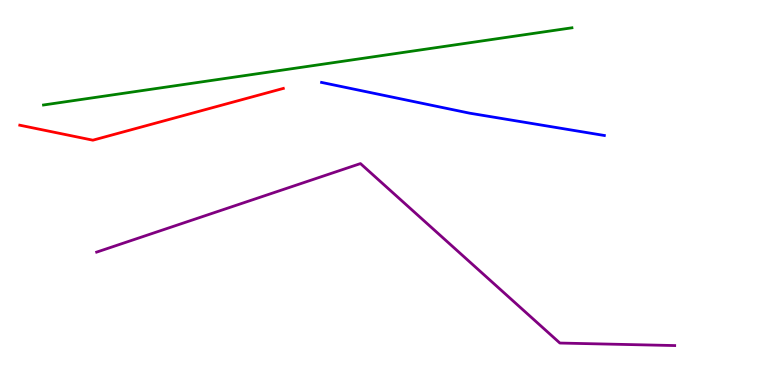[{'lines': ['blue', 'red'], 'intersections': []}, {'lines': ['green', 'red'], 'intersections': []}, {'lines': ['purple', 'red'], 'intersections': []}, {'lines': ['blue', 'green'], 'intersections': []}, {'lines': ['blue', 'purple'], 'intersections': []}, {'lines': ['green', 'purple'], 'intersections': []}]